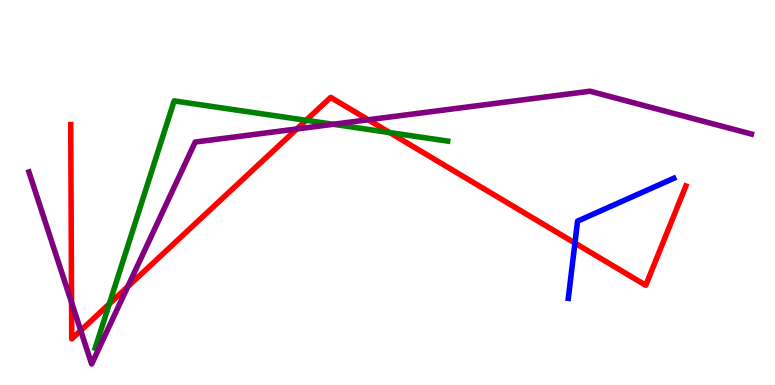[{'lines': ['blue', 'red'], 'intersections': [{'x': 7.42, 'y': 3.69}]}, {'lines': ['green', 'red'], 'intersections': [{'x': 1.41, 'y': 2.11}, {'x': 3.95, 'y': 6.88}, {'x': 5.03, 'y': 6.56}]}, {'lines': ['purple', 'red'], 'intersections': [{'x': 0.923, 'y': 2.14}, {'x': 1.04, 'y': 1.41}, {'x': 1.65, 'y': 2.55}, {'x': 3.83, 'y': 6.65}, {'x': 4.75, 'y': 6.89}]}, {'lines': ['blue', 'green'], 'intersections': []}, {'lines': ['blue', 'purple'], 'intersections': []}, {'lines': ['green', 'purple'], 'intersections': [{'x': 4.3, 'y': 6.77}]}]